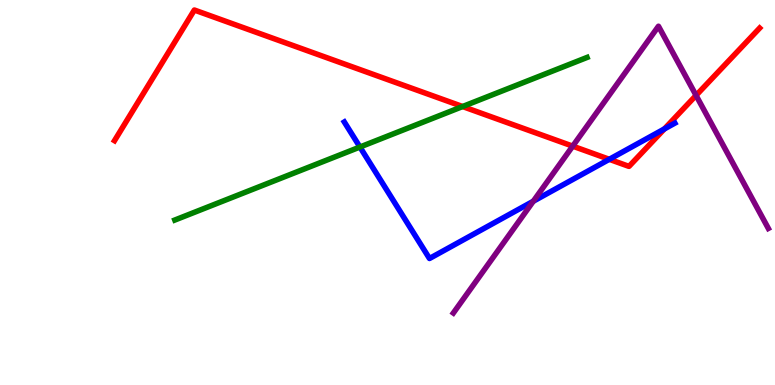[{'lines': ['blue', 'red'], 'intersections': [{'x': 7.86, 'y': 5.86}, {'x': 8.57, 'y': 6.65}]}, {'lines': ['green', 'red'], 'intersections': [{'x': 5.97, 'y': 7.23}]}, {'lines': ['purple', 'red'], 'intersections': [{'x': 7.39, 'y': 6.2}, {'x': 8.98, 'y': 7.52}]}, {'lines': ['blue', 'green'], 'intersections': [{'x': 4.64, 'y': 6.18}]}, {'lines': ['blue', 'purple'], 'intersections': [{'x': 6.88, 'y': 4.77}]}, {'lines': ['green', 'purple'], 'intersections': []}]